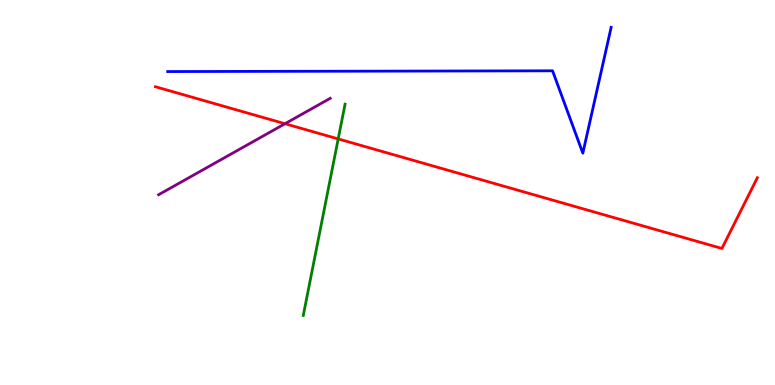[{'lines': ['blue', 'red'], 'intersections': []}, {'lines': ['green', 'red'], 'intersections': [{'x': 4.36, 'y': 6.39}]}, {'lines': ['purple', 'red'], 'intersections': [{'x': 3.68, 'y': 6.79}]}, {'lines': ['blue', 'green'], 'intersections': []}, {'lines': ['blue', 'purple'], 'intersections': []}, {'lines': ['green', 'purple'], 'intersections': []}]